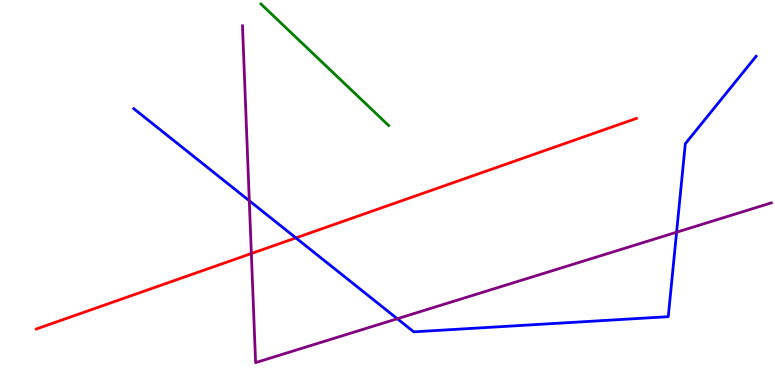[{'lines': ['blue', 'red'], 'intersections': [{'x': 3.82, 'y': 3.82}]}, {'lines': ['green', 'red'], 'intersections': []}, {'lines': ['purple', 'red'], 'intersections': [{'x': 3.24, 'y': 3.41}]}, {'lines': ['blue', 'green'], 'intersections': []}, {'lines': ['blue', 'purple'], 'intersections': [{'x': 3.22, 'y': 4.79}, {'x': 5.13, 'y': 1.72}, {'x': 8.73, 'y': 3.97}]}, {'lines': ['green', 'purple'], 'intersections': []}]